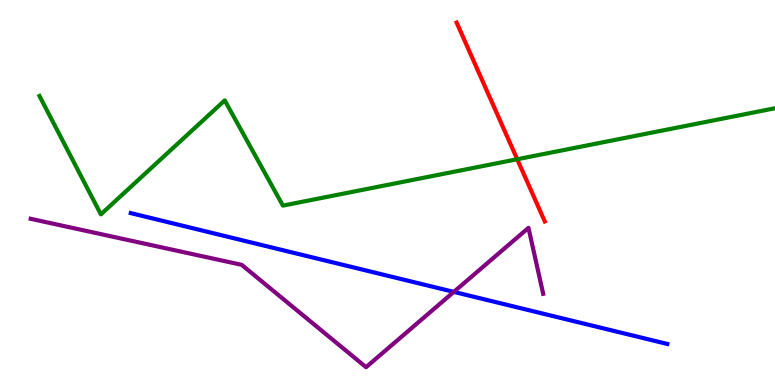[{'lines': ['blue', 'red'], 'intersections': []}, {'lines': ['green', 'red'], 'intersections': [{'x': 6.67, 'y': 5.86}]}, {'lines': ['purple', 'red'], 'intersections': []}, {'lines': ['blue', 'green'], 'intersections': []}, {'lines': ['blue', 'purple'], 'intersections': [{'x': 5.86, 'y': 2.42}]}, {'lines': ['green', 'purple'], 'intersections': []}]